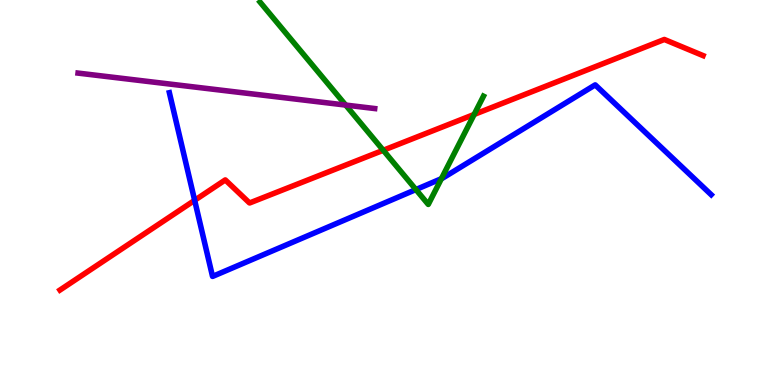[{'lines': ['blue', 'red'], 'intersections': [{'x': 2.51, 'y': 4.8}]}, {'lines': ['green', 'red'], 'intersections': [{'x': 4.95, 'y': 6.1}, {'x': 6.12, 'y': 7.03}]}, {'lines': ['purple', 'red'], 'intersections': []}, {'lines': ['blue', 'green'], 'intersections': [{'x': 5.37, 'y': 5.08}, {'x': 5.7, 'y': 5.36}]}, {'lines': ['blue', 'purple'], 'intersections': []}, {'lines': ['green', 'purple'], 'intersections': [{'x': 4.46, 'y': 7.27}]}]